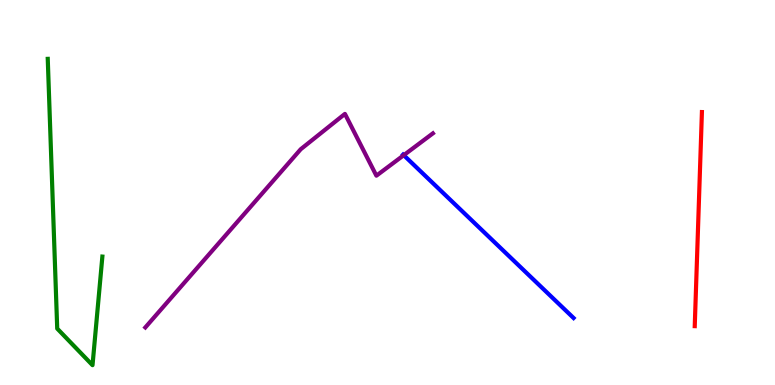[{'lines': ['blue', 'red'], 'intersections': []}, {'lines': ['green', 'red'], 'intersections': []}, {'lines': ['purple', 'red'], 'intersections': []}, {'lines': ['blue', 'green'], 'intersections': []}, {'lines': ['blue', 'purple'], 'intersections': [{'x': 5.21, 'y': 5.97}]}, {'lines': ['green', 'purple'], 'intersections': []}]